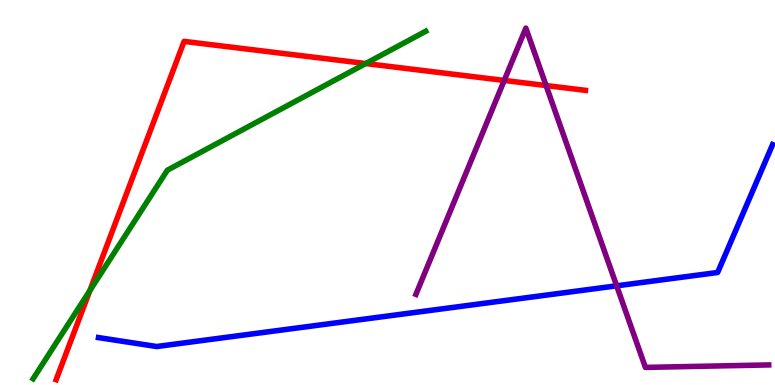[{'lines': ['blue', 'red'], 'intersections': []}, {'lines': ['green', 'red'], 'intersections': [{'x': 1.16, 'y': 2.45}, {'x': 4.72, 'y': 8.35}]}, {'lines': ['purple', 'red'], 'intersections': [{'x': 6.51, 'y': 7.91}, {'x': 7.05, 'y': 7.78}]}, {'lines': ['blue', 'green'], 'intersections': []}, {'lines': ['blue', 'purple'], 'intersections': [{'x': 7.96, 'y': 2.58}]}, {'lines': ['green', 'purple'], 'intersections': []}]